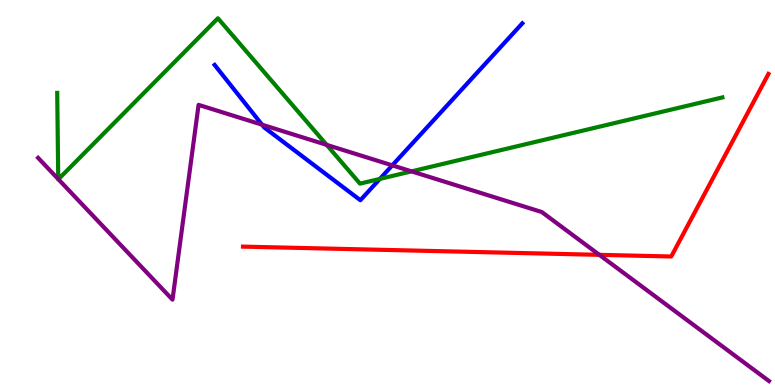[{'lines': ['blue', 'red'], 'intersections': []}, {'lines': ['green', 'red'], 'intersections': []}, {'lines': ['purple', 'red'], 'intersections': [{'x': 7.73, 'y': 3.38}]}, {'lines': ['blue', 'green'], 'intersections': [{'x': 4.9, 'y': 5.35}]}, {'lines': ['blue', 'purple'], 'intersections': [{'x': 3.38, 'y': 6.76}, {'x': 5.06, 'y': 5.71}]}, {'lines': ['green', 'purple'], 'intersections': [{'x': 0.751, 'y': 5.35}, {'x': 0.753, 'y': 5.34}, {'x': 4.22, 'y': 6.24}, {'x': 5.31, 'y': 5.55}]}]